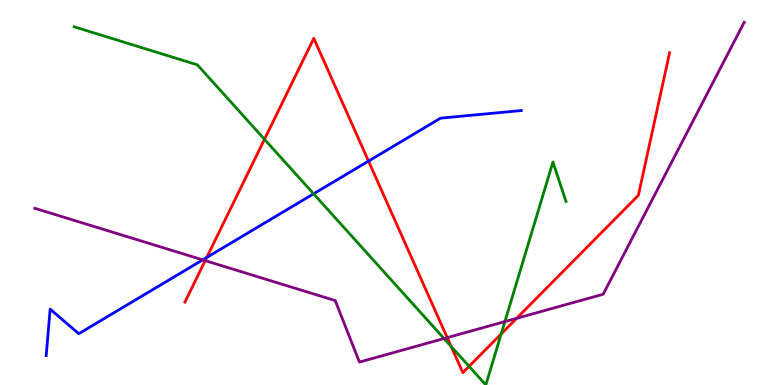[{'lines': ['blue', 'red'], 'intersections': [{'x': 2.67, 'y': 3.31}, {'x': 4.76, 'y': 5.82}]}, {'lines': ['green', 'red'], 'intersections': [{'x': 3.41, 'y': 6.38}, {'x': 5.82, 'y': 1.0}, {'x': 6.05, 'y': 0.485}, {'x': 6.47, 'y': 1.33}]}, {'lines': ['purple', 'red'], 'intersections': [{'x': 2.65, 'y': 3.23}, {'x': 5.77, 'y': 1.23}, {'x': 6.67, 'y': 1.73}]}, {'lines': ['blue', 'green'], 'intersections': [{'x': 4.05, 'y': 4.97}]}, {'lines': ['blue', 'purple'], 'intersections': [{'x': 2.62, 'y': 3.25}]}, {'lines': ['green', 'purple'], 'intersections': [{'x': 5.73, 'y': 1.21}, {'x': 6.51, 'y': 1.65}]}]